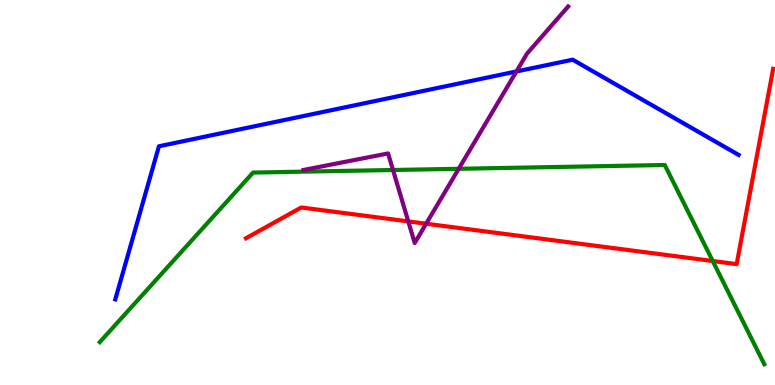[{'lines': ['blue', 'red'], 'intersections': []}, {'lines': ['green', 'red'], 'intersections': [{'x': 9.2, 'y': 3.22}]}, {'lines': ['purple', 'red'], 'intersections': [{'x': 5.27, 'y': 4.25}, {'x': 5.5, 'y': 4.19}]}, {'lines': ['blue', 'green'], 'intersections': []}, {'lines': ['blue', 'purple'], 'intersections': [{'x': 6.66, 'y': 8.14}]}, {'lines': ['green', 'purple'], 'intersections': [{'x': 5.07, 'y': 5.58}, {'x': 5.92, 'y': 5.62}]}]